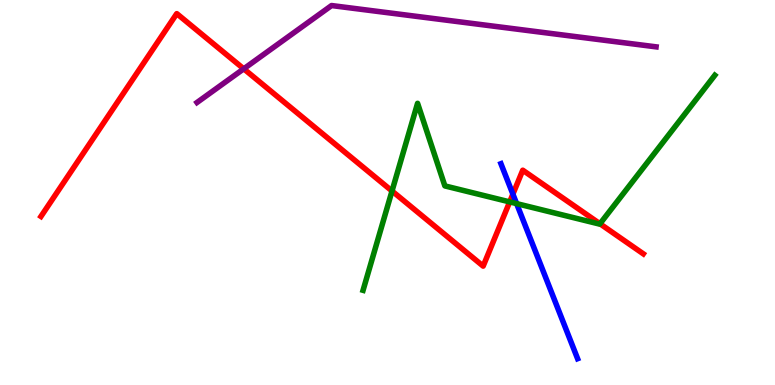[{'lines': ['blue', 'red'], 'intersections': [{'x': 6.62, 'y': 4.96}]}, {'lines': ['green', 'red'], 'intersections': [{'x': 5.06, 'y': 5.04}, {'x': 6.58, 'y': 4.76}, {'x': 7.74, 'y': 4.19}]}, {'lines': ['purple', 'red'], 'intersections': [{'x': 3.15, 'y': 8.21}]}, {'lines': ['blue', 'green'], 'intersections': [{'x': 6.67, 'y': 4.71}]}, {'lines': ['blue', 'purple'], 'intersections': []}, {'lines': ['green', 'purple'], 'intersections': []}]